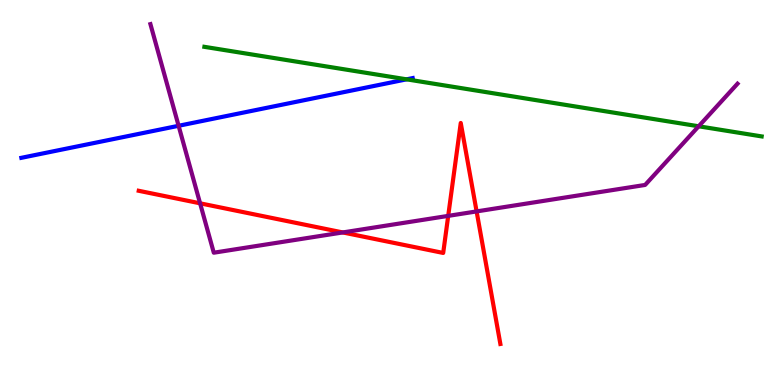[{'lines': ['blue', 'red'], 'intersections': []}, {'lines': ['green', 'red'], 'intersections': []}, {'lines': ['purple', 'red'], 'intersections': [{'x': 2.58, 'y': 4.72}, {'x': 4.42, 'y': 3.96}, {'x': 5.78, 'y': 4.39}, {'x': 6.15, 'y': 4.51}]}, {'lines': ['blue', 'green'], 'intersections': [{'x': 5.25, 'y': 7.94}]}, {'lines': ['blue', 'purple'], 'intersections': [{'x': 2.3, 'y': 6.73}]}, {'lines': ['green', 'purple'], 'intersections': [{'x': 9.01, 'y': 6.72}]}]